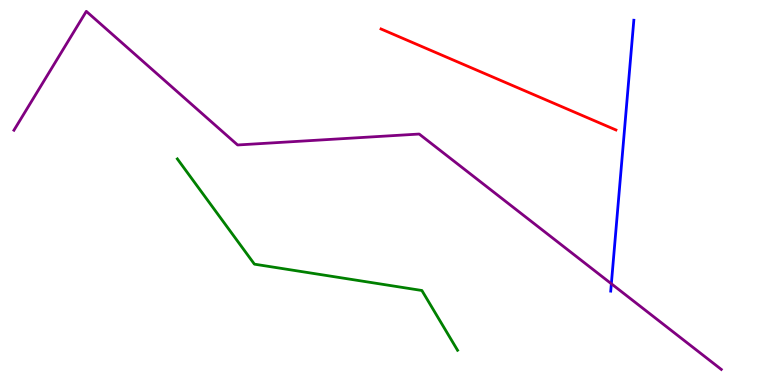[{'lines': ['blue', 'red'], 'intersections': []}, {'lines': ['green', 'red'], 'intersections': []}, {'lines': ['purple', 'red'], 'intersections': []}, {'lines': ['blue', 'green'], 'intersections': []}, {'lines': ['blue', 'purple'], 'intersections': [{'x': 7.89, 'y': 2.63}]}, {'lines': ['green', 'purple'], 'intersections': []}]